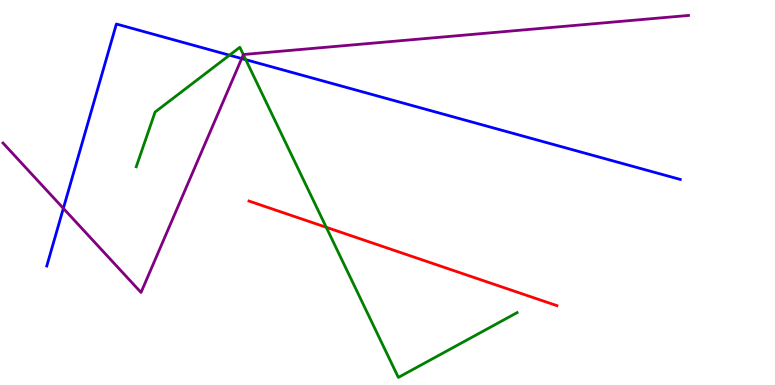[{'lines': ['blue', 'red'], 'intersections': []}, {'lines': ['green', 'red'], 'intersections': [{'x': 4.21, 'y': 4.1}]}, {'lines': ['purple', 'red'], 'intersections': []}, {'lines': ['blue', 'green'], 'intersections': [{'x': 2.96, 'y': 8.57}, {'x': 3.17, 'y': 8.45}]}, {'lines': ['blue', 'purple'], 'intersections': [{'x': 0.817, 'y': 4.59}, {'x': 3.12, 'y': 8.48}]}, {'lines': ['green', 'purple'], 'intersections': [{'x': 3.14, 'y': 8.58}]}]